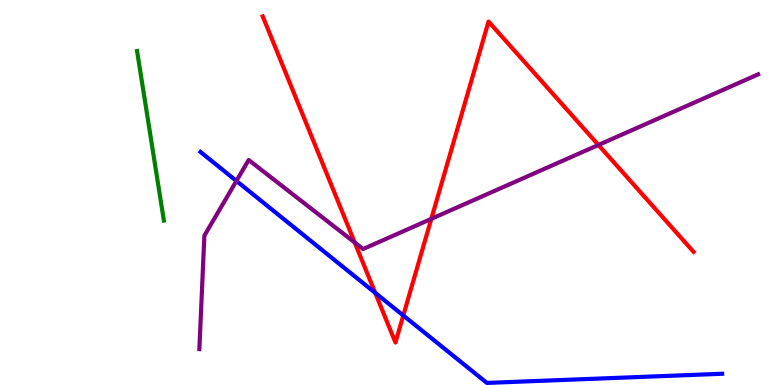[{'lines': ['blue', 'red'], 'intersections': [{'x': 4.84, 'y': 2.39}, {'x': 5.2, 'y': 1.81}]}, {'lines': ['green', 'red'], 'intersections': []}, {'lines': ['purple', 'red'], 'intersections': [{'x': 4.58, 'y': 3.7}, {'x': 5.57, 'y': 4.32}, {'x': 7.72, 'y': 6.23}]}, {'lines': ['blue', 'green'], 'intersections': []}, {'lines': ['blue', 'purple'], 'intersections': [{'x': 3.05, 'y': 5.3}]}, {'lines': ['green', 'purple'], 'intersections': []}]